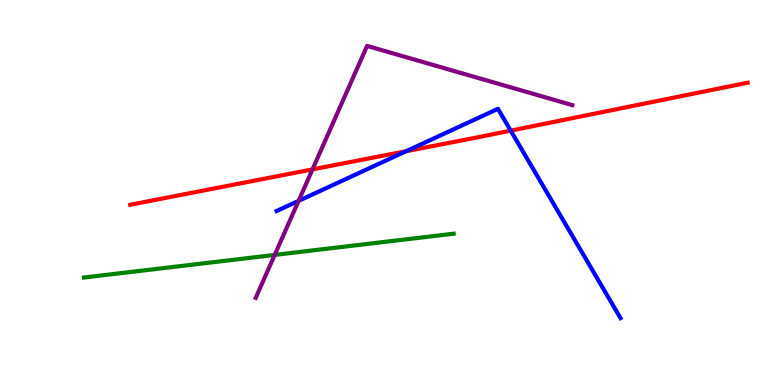[{'lines': ['blue', 'red'], 'intersections': [{'x': 5.24, 'y': 6.07}, {'x': 6.59, 'y': 6.61}]}, {'lines': ['green', 'red'], 'intersections': []}, {'lines': ['purple', 'red'], 'intersections': [{'x': 4.03, 'y': 5.6}]}, {'lines': ['blue', 'green'], 'intersections': []}, {'lines': ['blue', 'purple'], 'intersections': [{'x': 3.85, 'y': 4.78}]}, {'lines': ['green', 'purple'], 'intersections': [{'x': 3.54, 'y': 3.38}]}]